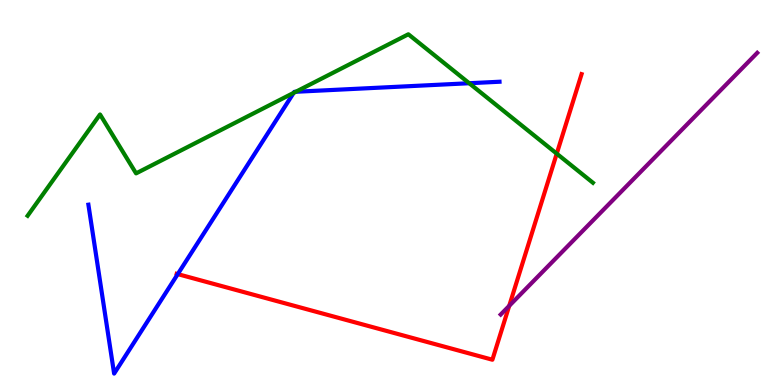[{'lines': ['blue', 'red'], 'intersections': [{'x': 2.29, 'y': 2.88}]}, {'lines': ['green', 'red'], 'intersections': [{'x': 7.18, 'y': 6.01}]}, {'lines': ['purple', 'red'], 'intersections': [{'x': 6.57, 'y': 2.06}]}, {'lines': ['blue', 'green'], 'intersections': [{'x': 3.79, 'y': 7.59}, {'x': 3.82, 'y': 7.62}, {'x': 6.05, 'y': 7.84}]}, {'lines': ['blue', 'purple'], 'intersections': []}, {'lines': ['green', 'purple'], 'intersections': []}]